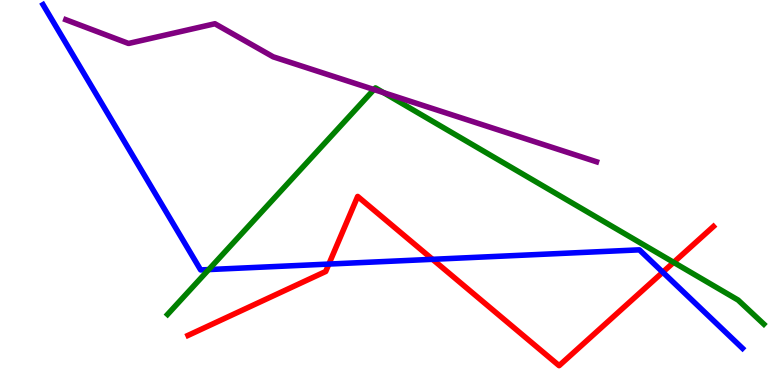[{'lines': ['blue', 'red'], 'intersections': [{'x': 4.24, 'y': 3.14}, {'x': 5.58, 'y': 3.26}, {'x': 8.55, 'y': 2.93}]}, {'lines': ['green', 'red'], 'intersections': [{'x': 8.69, 'y': 3.19}]}, {'lines': ['purple', 'red'], 'intersections': []}, {'lines': ['blue', 'green'], 'intersections': [{'x': 2.69, 'y': 3.0}]}, {'lines': ['blue', 'purple'], 'intersections': []}, {'lines': ['green', 'purple'], 'intersections': [{'x': 4.83, 'y': 7.67}, {'x': 4.95, 'y': 7.59}]}]